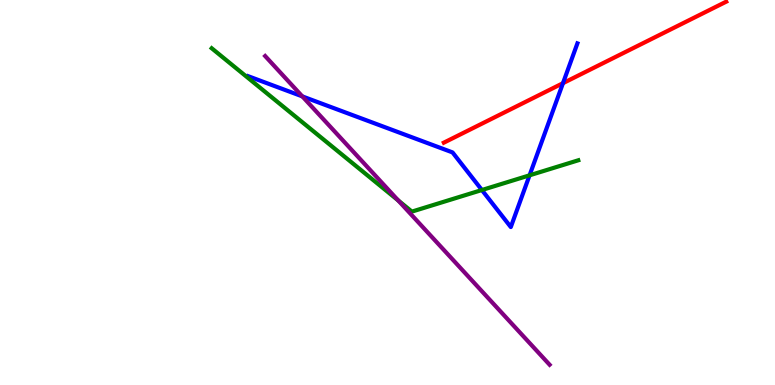[{'lines': ['blue', 'red'], 'intersections': [{'x': 7.26, 'y': 7.84}]}, {'lines': ['green', 'red'], 'intersections': []}, {'lines': ['purple', 'red'], 'intersections': []}, {'lines': ['blue', 'green'], 'intersections': [{'x': 6.22, 'y': 5.06}, {'x': 6.83, 'y': 5.45}]}, {'lines': ['blue', 'purple'], 'intersections': [{'x': 3.9, 'y': 7.5}]}, {'lines': ['green', 'purple'], 'intersections': [{'x': 5.14, 'y': 4.79}]}]